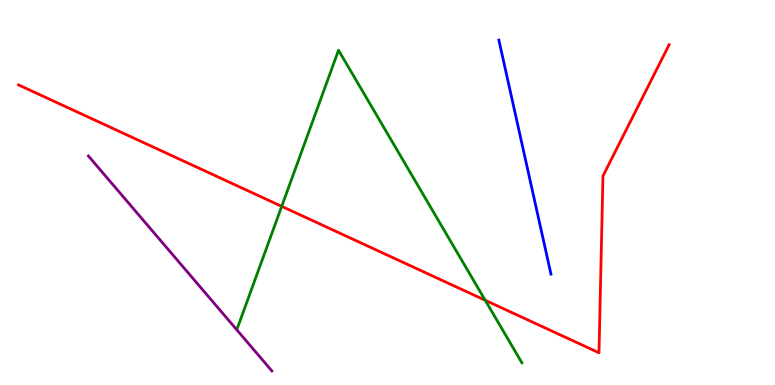[{'lines': ['blue', 'red'], 'intersections': []}, {'lines': ['green', 'red'], 'intersections': [{'x': 3.63, 'y': 4.64}, {'x': 6.26, 'y': 2.2}]}, {'lines': ['purple', 'red'], 'intersections': []}, {'lines': ['blue', 'green'], 'intersections': []}, {'lines': ['blue', 'purple'], 'intersections': []}, {'lines': ['green', 'purple'], 'intersections': []}]